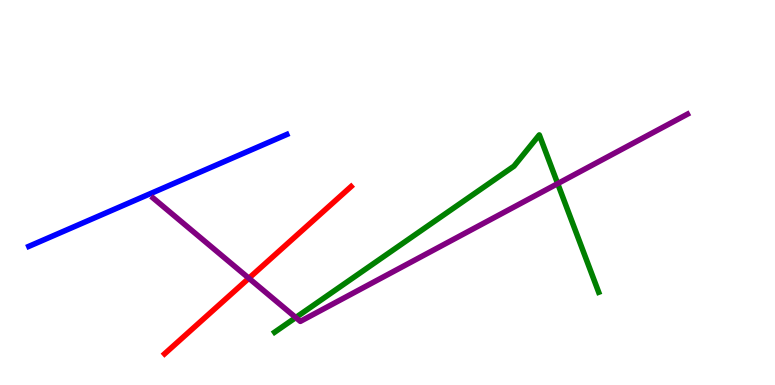[{'lines': ['blue', 'red'], 'intersections': []}, {'lines': ['green', 'red'], 'intersections': []}, {'lines': ['purple', 'red'], 'intersections': [{'x': 3.21, 'y': 2.77}]}, {'lines': ['blue', 'green'], 'intersections': []}, {'lines': ['blue', 'purple'], 'intersections': []}, {'lines': ['green', 'purple'], 'intersections': [{'x': 3.82, 'y': 1.75}, {'x': 7.2, 'y': 5.23}]}]